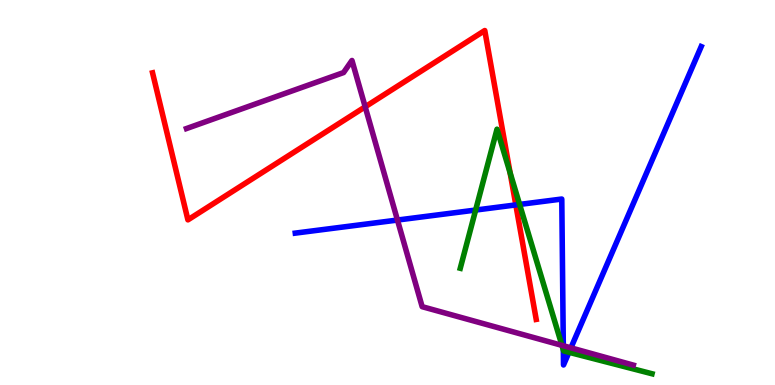[{'lines': ['blue', 'red'], 'intersections': [{'x': 6.66, 'y': 4.68}]}, {'lines': ['green', 'red'], 'intersections': [{'x': 6.58, 'y': 5.51}]}, {'lines': ['purple', 'red'], 'intersections': [{'x': 4.71, 'y': 7.23}]}, {'lines': ['blue', 'green'], 'intersections': [{'x': 6.14, 'y': 4.54}, {'x': 6.7, 'y': 4.69}, {'x': 7.27, 'y': 0.907}, {'x': 7.34, 'y': 0.85}]}, {'lines': ['blue', 'purple'], 'intersections': [{'x': 5.13, 'y': 4.28}, {'x': 7.27, 'y': 1.02}, {'x': 7.37, 'y': 0.965}]}, {'lines': ['green', 'purple'], 'intersections': [{'x': 7.25, 'y': 1.03}]}]